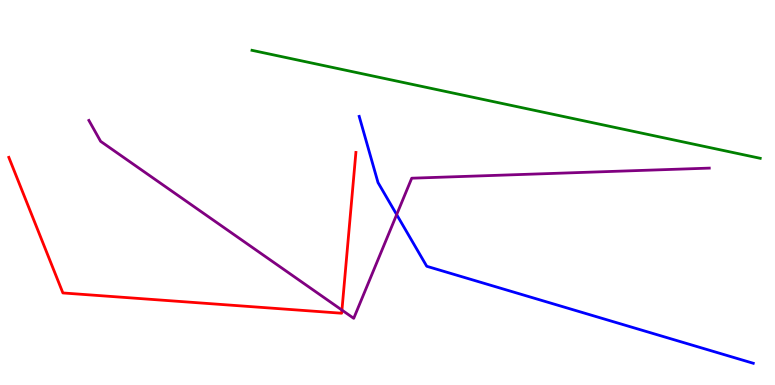[{'lines': ['blue', 'red'], 'intersections': []}, {'lines': ['green', 'red'], 'intersections': []}, {'lines': ['purple', 'red'], 'intersections': [{'x': 4.41, 'y': 1.95}]}, {'lines': ['blue', 'green'], 'intersections': []}, {'lines': ['blue', 'purple'], 'intersections': [{'x': 5.12, 'y': 4.43}]}, {'lines': ['green', 'purple'], 'intersections': []}]